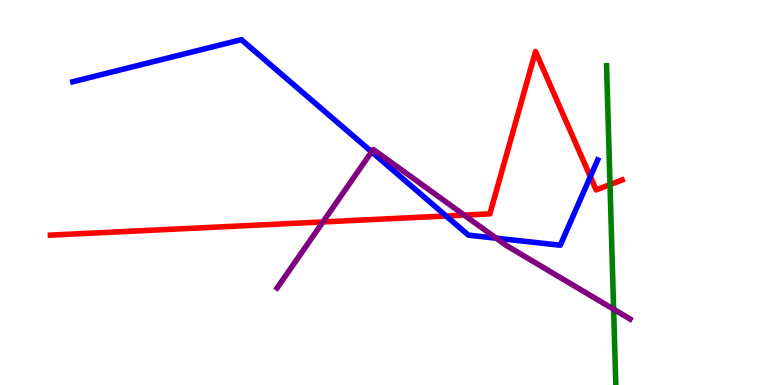[{'lines': ['blue', 'red'], 'intersections': [{'x': 5.76, 'y': 4.39}, {'x': 7.62, 'y': 5.41}]}, {'lines': ['green', 'red'], 'intersections': [{'x': 7.87, 'y': 5.2}]}, {'lines': ['purple', 'red'], 'intersections': [{'x': 4.17, 'y': 4.24}, {'x': 5.99, 'y': 4.41}]}, {'lines': ['blue', 'green'], 'intersections': []}, {'lines': ['blue', 'purple'], 'intersections': [{'x': 4.79, 'y': 6.06}, {'x': 6.4, 'y': 3.81}]}, {'lines': ['green', 'purple'], 'intersections': [{'x': 7.92, 'y': 1.97}]}]